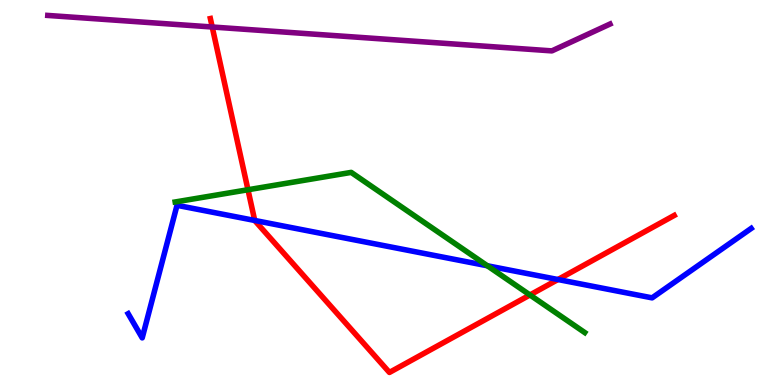[{'lines': ['blue', 'red'], 'intersections': [{'x': 3.29, 'y': 4.27}, {'x': 7.2, 'y': 2.74}]}, {'lines': ['green', 'red'], 'intersections': [{'x': 3.2, 'y': 5.07}, {'x': 6.84, 'y': 2.34}]}, {'lines': ['purple', 'red'], 'intersections': [{'x': 2.74, 'y': 9.3}]}, {'lines': ['blue', 'green'], 'intersections': [{'x': 6.29, 'y': 3.1}]}, {'lines': ['blue', 'purple'], 'intersections': []}, {'lines': ['green', 'purple'], 'intersections': []}]